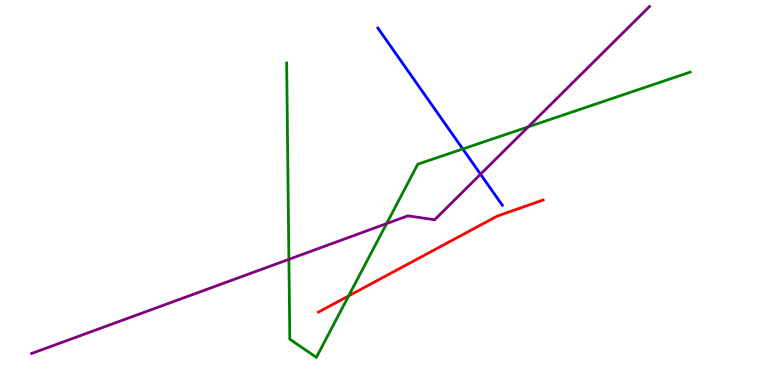[{'lines': ['blue', 'red'], 'intersections': []}, {'lines': ['green', 'red'], 'intersections': [{'x': 4.5, 'y': 2.31}]}, {'lines': ['purple', 'red'], 'intersections': []}, {'lines': ['blue', 'green'], 'intersections': [{'x': 5.97, 'y': 6.13}]}, {'lines': ['blue', 'purple'], 'intersections': [{'x': 6.2, 'y': 5.47}]}, {'lines': ['green', 'purple'], 'intersections': [{'x': 3.73, 'y': 3.26}, {'x': 4.99, 'y': 4.19}, {'x': 6.82, 'y': 6.71}]}]